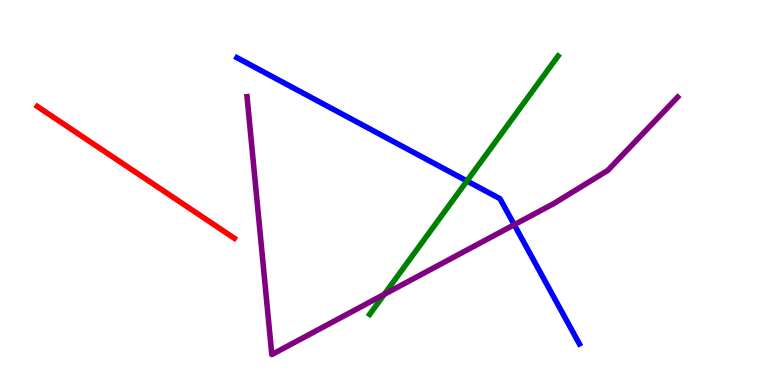[{'lines': ['blue', 'red'], 'intersections': []}, {'lines': ['green', 'red'], 'intersections': []}, {'lines': ['purple', 'red'], 'intersections': []}, {'lines': ['blue', 'green'], 'intersections': [{'x': 6.02, 'y': 5.3}]}, {'lines': ['blue', 'purple'], 'intersections': [{'x': 6.64, 'y': 4.16}]}, {'lines': ['green', 'purple'], 'intersections': [{'x': 4.96, 'y': 2.35}]}]